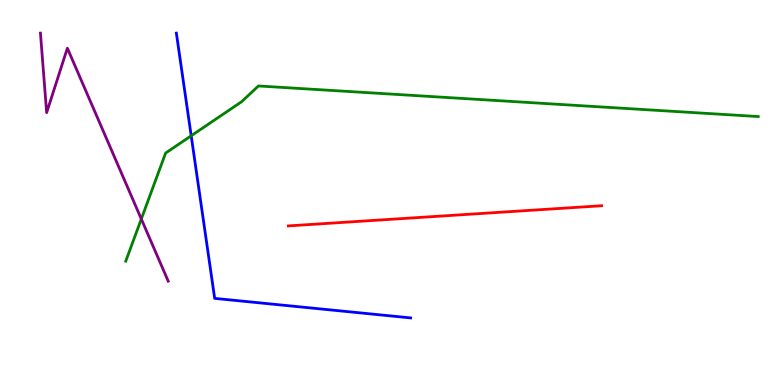[{'lines': ['blue', 'red'], 'intersections': []}, {'lines': ['green', 'red'], 'intersections': []}, {'lines': ['purple', 'red'], 'intersections': []}, {'lines': ['blue', 'green'], 'intersections': [{'x': 2.47, 'y': 6.47}]}, {'lines': ['blue', 'purple'], 'intersections': []}, {'lines': ['green', 'purple'], 'intersections': [{'x': 1.82, 'y': 4.31}]}]